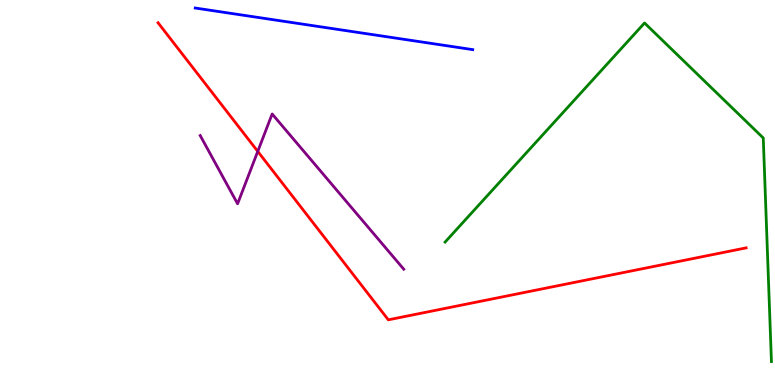[{'lines': ['blue', 'red'], 'intersections': []}, {'lines': ['green', 'red'], 'intersections': []}, {'lines': ['purple', 'red'], 'intersections': [{'x': 3.33, 'y': 6.07}]}, {'lines': ['blue', 'green'], 'intersections': []}, {'lines': ['blue', 'purple'], 'intersections': []}, {'lines': ['green', 'purple'], 'intersections': []}]